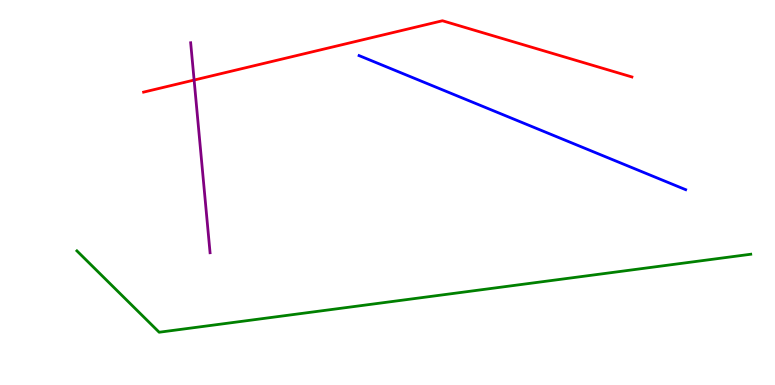[{'lines': ['blue', 'red'], 'intersections': []}, {'lines': ['green', 'red'], 'intersections': []}, {'lines': ['purple', 'red'], 'intersections': [{'x': 2.5, 'y': 7.92}]}, {'lines': ['blue', 'green'], 'intersections': []}, {'lines': ['blue', 'purple'], 'intersections': []}, {'lines': ['green', 'purple'], 'intersections': []}]